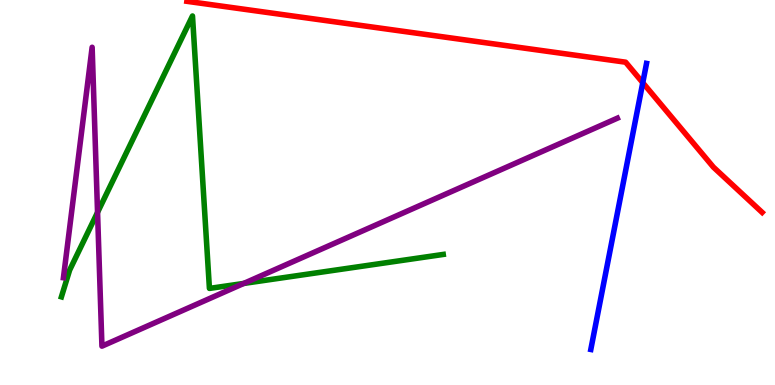[{'lines': ['blue', 'red'], 'intersections': [{'x': 8.29, 'y': 7.85}]}, {'lines': ['green', 'red'], 'intersections': []}, {'lines': ['purple', 'red'], 'intersections': []}, {'lines': ['blue', 'green'], 'intersections': []}, {'lines': ['blue', 'purple'], 'intersections': []}, {'lines': ['green', 'purple'], 'intersections': [{'x': 1.26, 'y': 4.48}, {'x': 3.15, 'y': 2.64}]}]